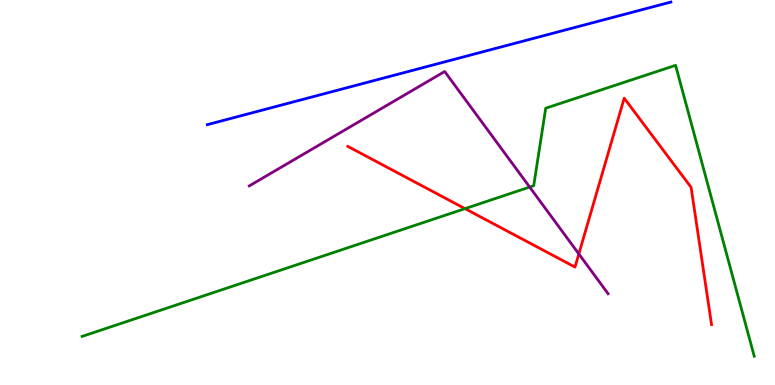[{'lines': ['blue', 'red'], 'intersections': []}, {'lines': ['green', 'red'], 'intersections': [{'x': 6.0, 'y': 4.58}]}, {'lines': ['purple', 'red'], 'intersections': [{'x': 7.47, 'y': 3.4}]}, {'lines': ['blue', 'green'], 'intersections': []}, {'lines': ['blue', 'purple'], 'intersections': []}, {'lines': ['green', 'purple'], 'intersections': [{'x': 6.83, 'y': 5.14}]}]